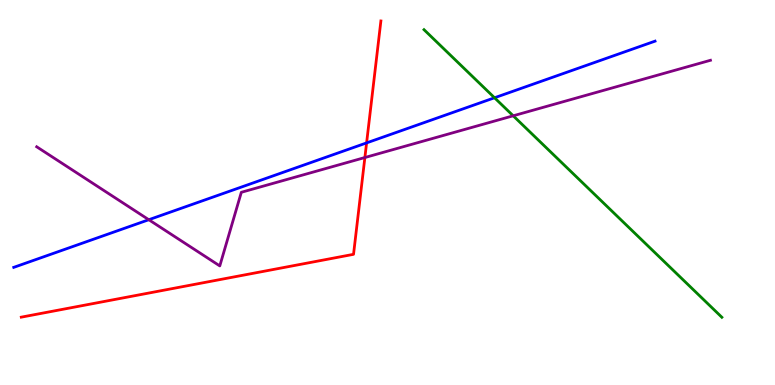[{'lines': ['blue', 'red'], 'intersections': [{'x': 4.73, 'y': 6.29}]}, {'lines': ['green', 'red'], 'intersections': []}, {'lines': ['purple', 'red'], 'intersections': [{'x': 4.71, 'y': 5.91}]}, {'lines': ['blue', 'green'], 'intersections': [{'x': 6.38, 'y': 7.46}]}, {'lines': ['blue', 'purple'], 'intersections': [{'x': 1.92, 'y': 4.29}]}, {'lines': ['green', 'purple'], 'intersections': [{'x': 6.62, 'y': 6.99}]}]